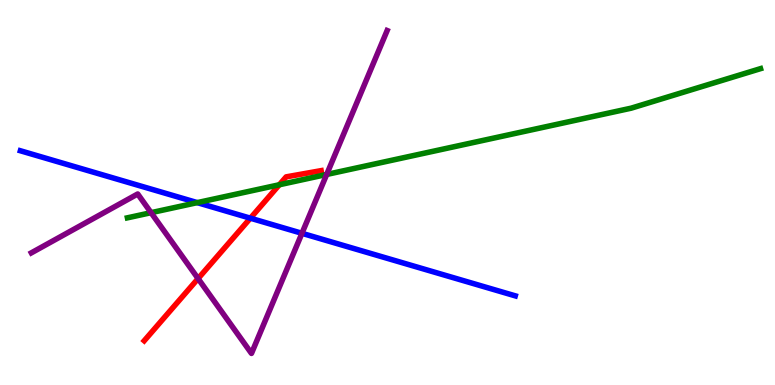[{'lines': ['blue', 'red'], 'intersections': [{'x': 3.23, 'y': 4.33}]}, {'lines': ['green', 'red'], 'intersections': [{'x': 3.6, 'y': 5.2}]}, {'lines': ['purple', 'red'], 'intersections': [{'x': 2.56, 'y': 2.76}]}, {'lines': ['blue', 'green'], 'intersections': [{'x': 2.55, 'y': 4.74}]}, {'lines': ['blue', 'purple'], 'intersections': [{'x': 3.9, 'y': 3.94}]}, {'lines': ['green', 'purple'], 'intersections': [{'x': 1.95, 'y': 4.48}, {'x': 4.22, 'y': 5.47}]}]